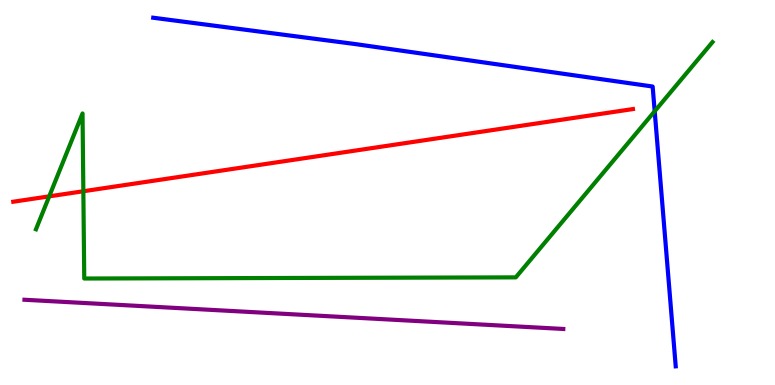[{'lines': ['blue', 'red'], 'intersections': []}, {'lines': ['green', 'red'], 'intersections': [{'x': 0.635, 'y': 4.9}, {'x': 1.08, 'y': 5.03}]}, {'lines': ['purple', 'red'], 'intersections': []}, {'lines': ['blue', 'green'], 'intersections': [{'x': 8.45, 'y': 7.11}]}, {'lines': ['blue', 'purple'], 'intersections': []}, {'lines': ['green', 'purple'], 'intersections': []}]